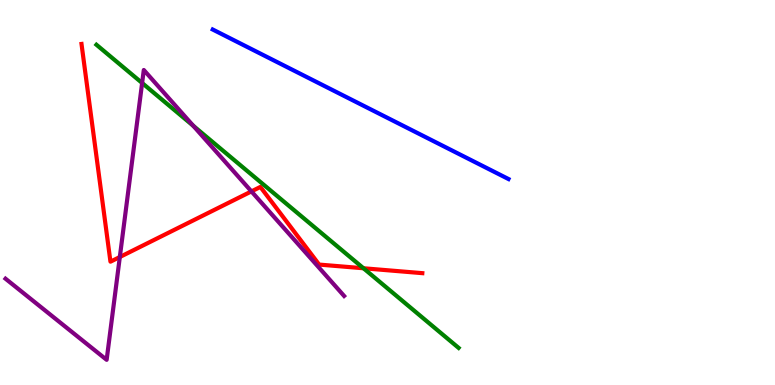[{'lines': ['blue', 'red'], 'intersections': []}, {'lines': ['green', 'red'], 'intersections': [{'x': 4.69, 'y': 3.03}]}, {'lines': ['purple', 'red'], 'intersections': [{'x': 1.55, 'y': 3.32}, {'x': 3.24, 'y': 5.03}]}, {'lines': ['blue', 'green'], 'intersections': []}, {'lines': ['blue', 'purple'], 'intersections': []}, {'lines': ['green', 'purple'], 'intersections': [{'x': 1.83, 'y': 7.84}, {'x': 2.49, 'y': 6.73}]}]